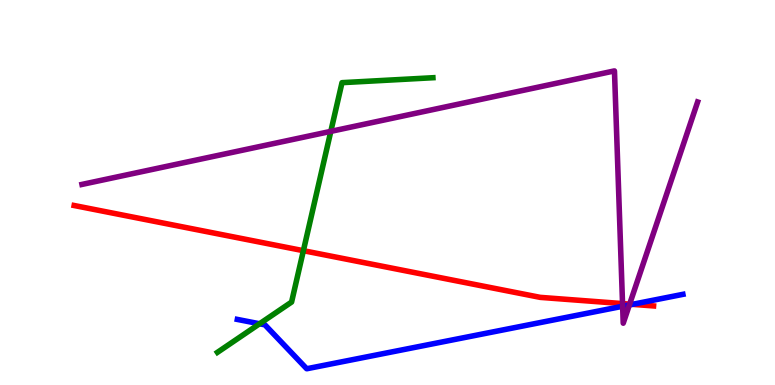[{'lines': ['blue', 'red'], 'intersections': [{'x': 8.16, 'y': 2.1}]}, {'lines': ['green', 'red'], 'intersections': [{'x': 3.91, 'y': 3.49}]}, {'lines': ['purple', 'red'], 'intersections': [{'x': 8.03, 'y': 2.11}, {'x': 8.12, 'y': 2.1}]}, {'lines': ['blue', 'green'], 'intersections': [{'x': 3.35, 'y': 1.59}]}, {'lines': ['blue', 'purple'], 'intersections': [{'x': 8.03, 'y': 2.04}, {'x': 8.12, 'y': 2.08}]}, {'lines': ['green', 'purple'], 'intersections': [{'x': 4.27, 'y': 6.59}]}]